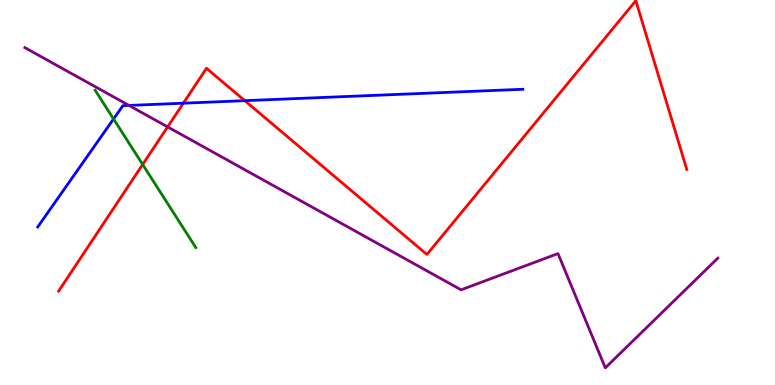[{'lines': ['blue', 'red'], 'intersections': [{'x': 2.37, 'y': 7.32}, {'x': 3.16, 'y': 7.39}]}, {'lines': ['green', 'red'], 'intersections': [{'x': 1.84, 'y': 5.73}]}, {'lines': ['purple', 'red'], 'intersections': [{'x': 2.16, 'y': 6.7}]}, {'lines': ['blue', 'green'], 'intersections': [{'x': 1.47, 'y': 6.91}]}, {'lines': ['blue', 'purple'], 'intersections': [{'x': 1.66, 'y': 7.26}]}, {'lines': ['green', 'purple'], 'intersections': []}]